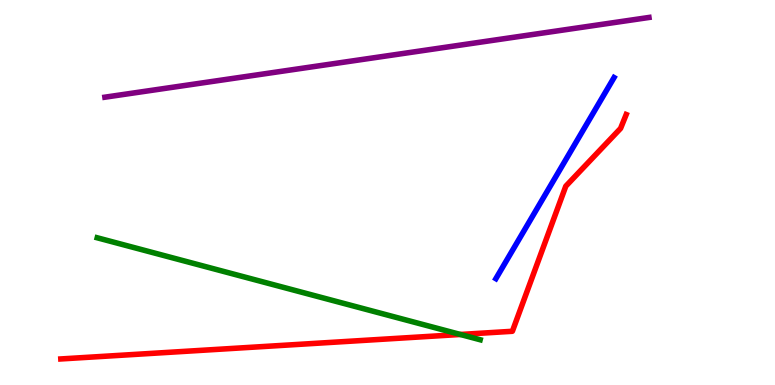[{'lines': ['blue', 'red'], 'intersections': []}, {'lines': ['green', 'red'], 'intersections': [{'x': 5.94, 'y': 1.31}]}, {'lines': ['purple', 'red'], 'intersections': []}, {'lines': ['blue', 'green'], 'intersections': []}, {'lines': ['blue', 'purple'], 'intersections': []}, {'lines': ['green', 'purple'], 'intersections': []}]